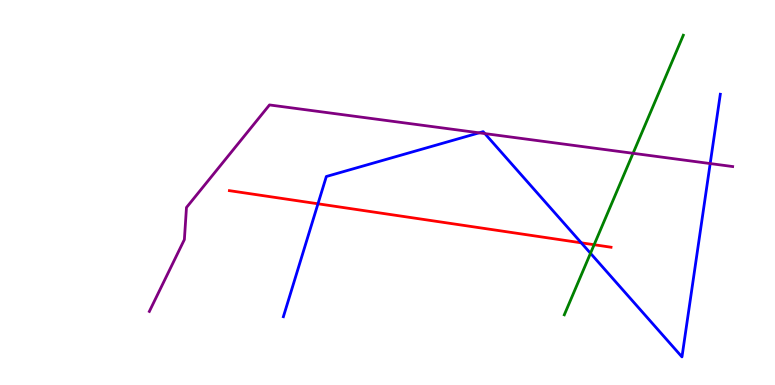[{'lines': ['blue', 'red'], 'intersections': [{'x': 4.1, 'y': 4.71}, {'x': 7.5, 'y': 3.69}]}, {'lines': ['green', 'red'], 'intersections': [{'x': 7.67, 'y': 3.64}]}, {'lines': ['purple', 'red'], 'intersections': []}, {'lines': ['blue', 'green'], 'intersections': [{'x': 7.62, 'y': 3.42}]}, {'lines': ['blue', 'purple'], 'intersections': [{'x': 6.18, 'y': 6.55}, {'x': 6.26, 'y': 6.53}, {'x': 9.16, 'y': 5.75}]}, {'lines': ['green', 'purple'], 'intersections': [{'x': 8.17, 'y': 6.02}]}]